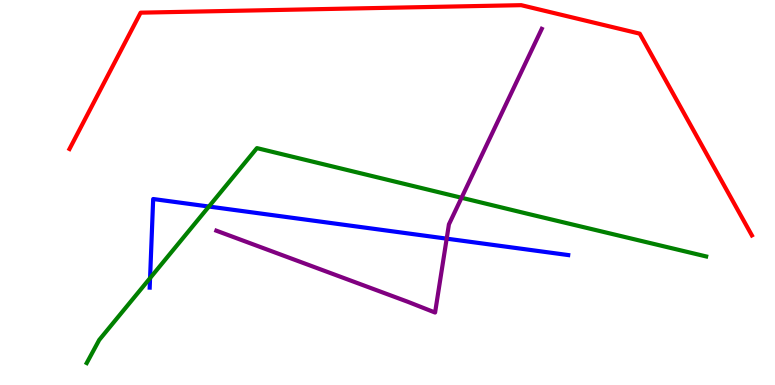[{'lines': ['blue', 'red'], 'intersections': []}, {'lines': ['green', 'red'], 'intersections': []}, {'lines': ['purple', 'red'], 'intersections': []}, {'lines': ['blue', 'green'], 'intersections': [{'x': 1.94, 'y': 2.78}, {'x': 2.7, 'y': 4.64}]}, {'lines': ['blue', 'purple'], 'intersections': [{'x': 5.76, 'y': 3.8}]}, {'lines': ['green', 'purple'], 'intersections': [{'x': 5.96, 'y': 4.86}]}]